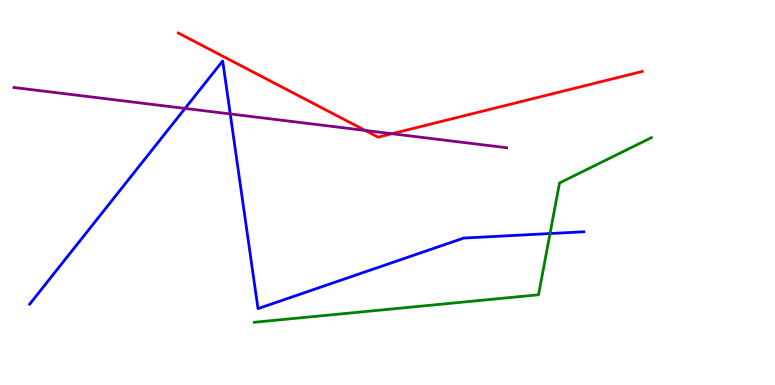[{'lines': ['blue', 'red'], 'intersections': []}, {'lines': ['green', 'red'], 'intersections': []}, {'lines': ['purple', 'red'], 'intersections': [{'x': 4.71, 'y': 6.61}, {'x': 5.06, 'y': 6.53}]}, {'lines': ['blue', 'green'], 'intersections': [{'x': 7.1, 'y': 3.93}]}, {'lines': ['blue', 'purple'], 'intersections': [{'x': 2.39, 'y': 7.18}, {'x': 2.97, 'y': 7.04}]}, {'lines': ['green', 'purple'], 'intersections': []}]